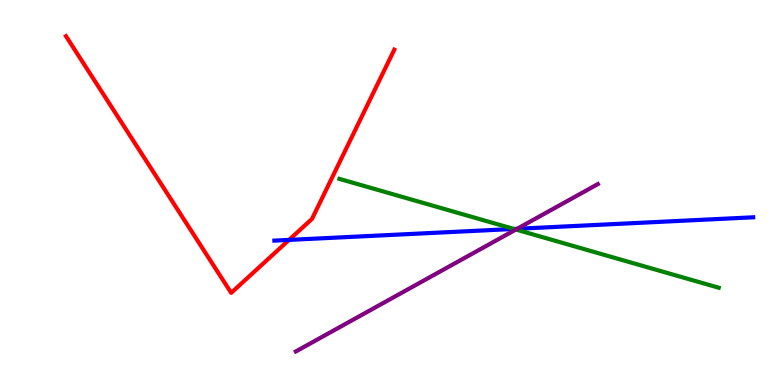[{'lines': ['blue', 'red'], 'intersections': [{'x': 3.73, 'y': 3.77}]}, {'lines': ['green', 'red'], 'intersections': []}, {'lines': ['purple', 'red'], 'intersections': []}, {'lines': ['blue', 'green'], 'intersections': [{'x': 6.63, 'y': 4.05}]}, {'lines': ['blue', 'purple'], 'intersections': [{'x': 6.67, 'y': 4.06}]}, {'lines': ['green', 'purple'], 'intersections': [{'x': 6.66, 'y': 4.04}]}]